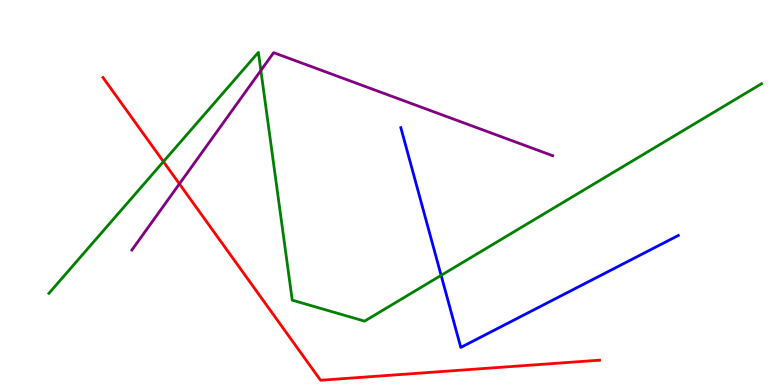[{'lines': ['blue', 'red'], 'intersections': []}, {'lines': ['green', 'red'], 'intersections': [{'x': 2.11, 'y': 5.8}]}, {'lines': ['purple', 'red'], 'intersections': [{'x': 2.32, 'y': 5.22}]}, {'lines': ['blue', 'green'], 'intersections': [{'x': 5.69, 'y': 2.85}]}, {'lines': ['blue', 'purple'], 'intersections': []}, {'lines': ['green', 'purple'], 'intersections': [{'x': 3.37, 'y': 8.17}]}]